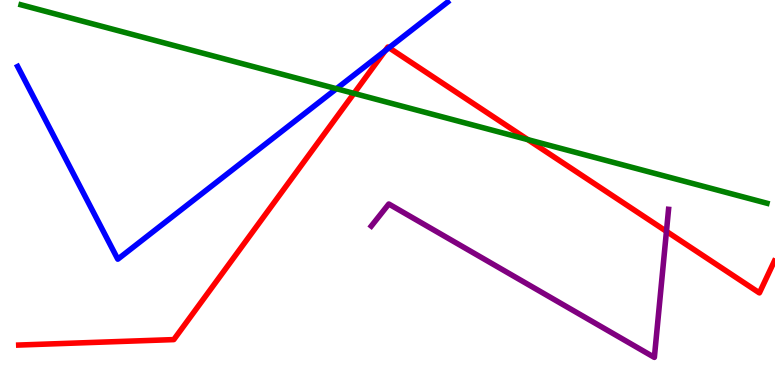[{'lines': ['blue', 'red'], 'intersections': [{'x': 4.97, 'y': 8.68}, {'x': 5.02, 'y': 8.76}]}, {'lines': ['green', 'red'], 'intersections': [{'x': 4.57, 'y': 7.57}, {'x': 6.81, 'y': 6.37}]}, {'lines': ['purple', 'red'], 'intersections': [{'x': 8.6, 'y': 3.99}]}, {'lines': ['blue', 'green'], 'intersections': [{'x': 4.34, 'y': 7.7}]}, {'lines': ['blue', 'purple'], 'intersections': []}, {'lines': ['green', 'purple'], 'intersections': []}]